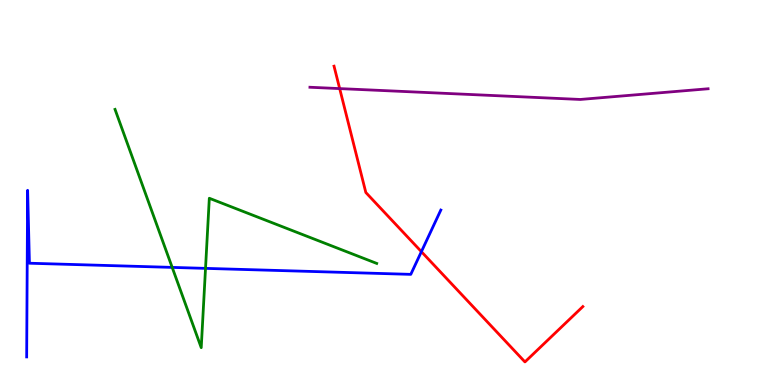[{'lines': ['blue', 'red'], 'intersections': [{'x': 5.44, 'y': 3.46}]}, {'lines': ['green', 'red'], 'intersections': []}, {'lines': ['purple', 'red'], 'intersections': [{'x': 4.38, 'y': 7.7}]}, {'lines': ['blue', 'green'], 'intersections': [{'x': 2.22, 'y': 3.05}, {'x': 2.65, 'y': 3.03}]}, {'lines': ['blue', 'purple'], 'intersections': []}, {'lines': ['green', 'purple'], 'intersections': []}]